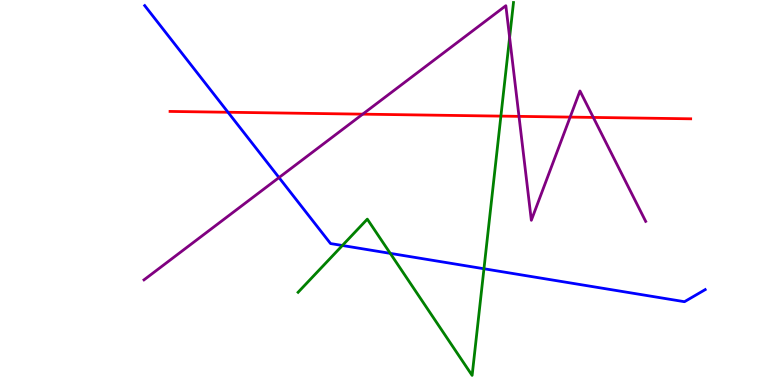[{'lines': ['blue', 'red'], 'intersections': [{'x': 2.94, 'y': 7.08}]}, {'lines': ['green', 'red'], 'intersections': [{'x': 6.46, 'y': 6.98}]}, {'lines': ['purple', 'red'], 'intersections': [{'x': 4.68, 'y': 7.03}, {'x': 6.7, 'y': 6.98}, {'x': 7.36, 'y': 6.96}, {'x': 7.66, 'y': 6.95}]}, {'lines': ['blue', 'green'], 'intersections': [{'x': 4.42, 'y': 3.62}, {'x': 5.04, 'y': 3.42}, {'x': 6.24, 'y': 3.02}]}, {'lines': ['blue', 'purple'], 'intersections': [{'x': 3.6, 'y': 5.39}]}, {'lines': ['green', 'purple'], 'intersections': [{'x': 6.58, 'y': 9.03}]}]